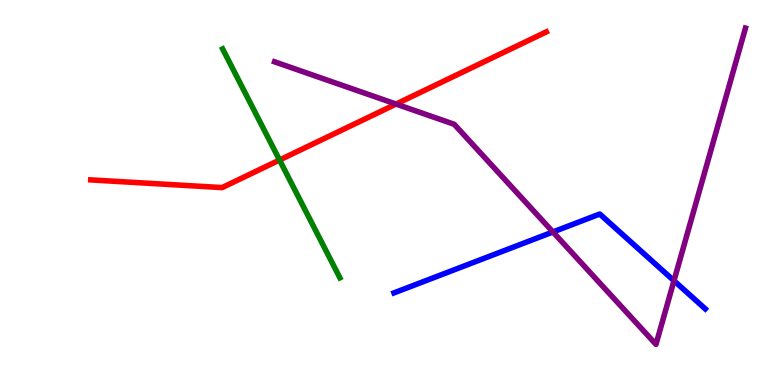[{'lines': ['blue', 'red'], 'intersections': []}, {'lines': ['green', 'red'], 'intersections': [{'x': 3.61, 'y': 5.84}]}, {'lines': ['purple', 'red'], 'intersections': [{'x': 5.11, 'y': 7.3}]}, {'lines': ['blue', 'green'], 'intersections': []}, {'lines': ['blue', 'purple'], 'intersections': [{'x': 7.13, 'y': 3.97}, {'x': 8.7, 'y': 2.71}]}, {'lines': ['green', 'purple'], 'intersections': []}]